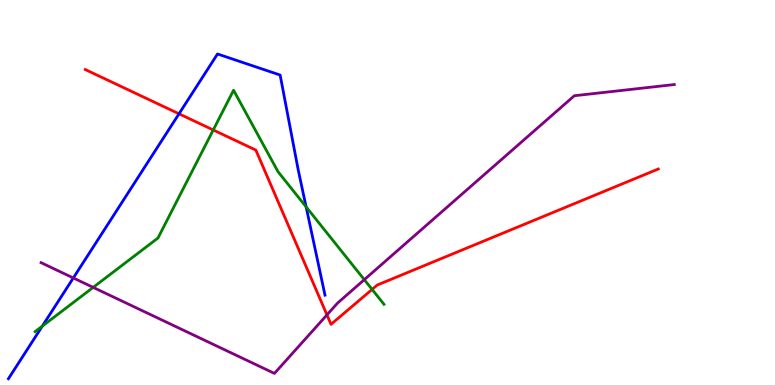[{'lines': ['blue', 'red'], 'intersections': [{'x': 2.31, 'y': 7.04}]}, {'lines': ['green', 'red'], 'intersections': [{'x': 2.75, 'y': 6.62}, {'x': 4.8, 'y': 2.48}]}, {'lines': ['purple', 'red'], 'intersections': [{'x': 4.22, 'y': 1.82}]}, {'lines': ['blue', 'green'], 'intersections': [{'x': 0.546, 'y': 1.53}, {'x': 3.95, 'y': 4.63}]}, {'lines': ['blue', 'purple'], 'intersections': [{'x': 0.946, 'y': 2.78}]}, {'lines': ['green', 'purple'], 'intersections': [{'x': 1.2, 'y': 2.54}, {'x': 4.7, 'y': 2.74}]}]